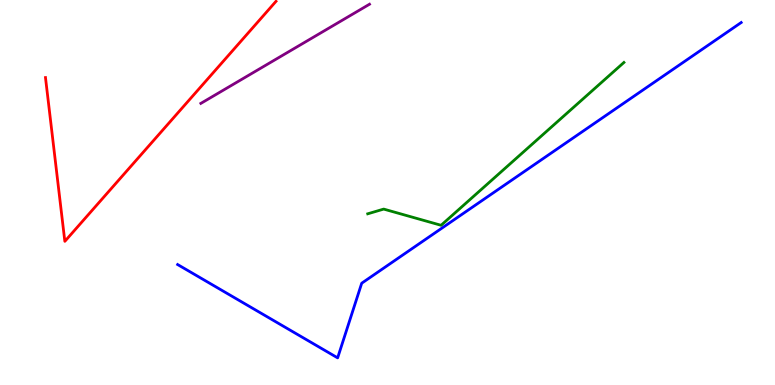[{'lines': ['blue', 'red'], 'intersections': []}, {'lines': ['green', 'red'], 'intersections': []}, {'lines': ['purple', 'red'], 'intersections': []}, {'lines': ['blue', 'green'], 'intersections': []}, {'lines': ['blue', 'purple'], 'intersections': []}, {'lines': ['green', 'purple'], 'intersections': []}]